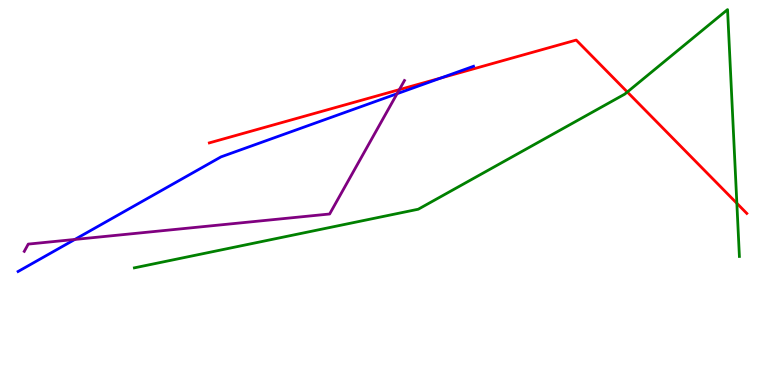[{'lines': ['blue', 'red'], 'intersections': [{'x': 5.69, 'y': 7.97}]}, {'lines': ['green', 'red'], 'intersections': [{'x': 8.09, 'y': 7.61}, {'x': 9.51, 'y': 4.72}]}, {'lines': ['purple', 'red'], 'intersections': [{'x': 5.15, 'y': 7.67}]}, {'lines': ['blue', 'green'], 'intersections': []}, {'lines': ['blue', 'purple'], 'intersections': [{'x': 0.966, 'y': 3.78}, {'x': 5.12, 'y': 7.57}]}, {'lines': ['green', 'purple'], 'intersections': []}]